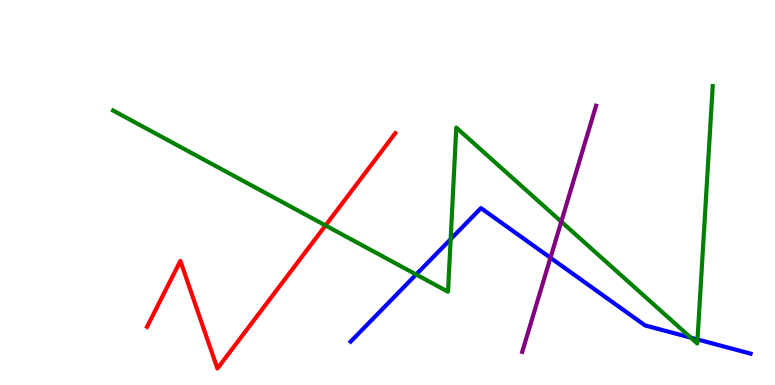[{'lines': ['blue', 'red'], 'intersections': []}, {'lines': ['green', 'red'], 'intersections': [{'x': 4.2, 'y': 4.14}]}, {'lines': ['purple', 'red'], 'intersections': []}, {'lines': ['blue', 'green'], 'intersections': [{'x': 5.37, 'y': 2.87}, {'x': 5.81, 'y': 3.79}, {'x': 8.91, 'y': 1.23}, {'x': 9.0, 'y': 1.18}]}, {'lines': ['blue', 'purple'], 'intersections': [{'x': 7.1, 'y': 3.3}]}, {'lines': ['green', 'purple'], 'intersections': [{'x': 7.24, 'y': 4.24}]}]